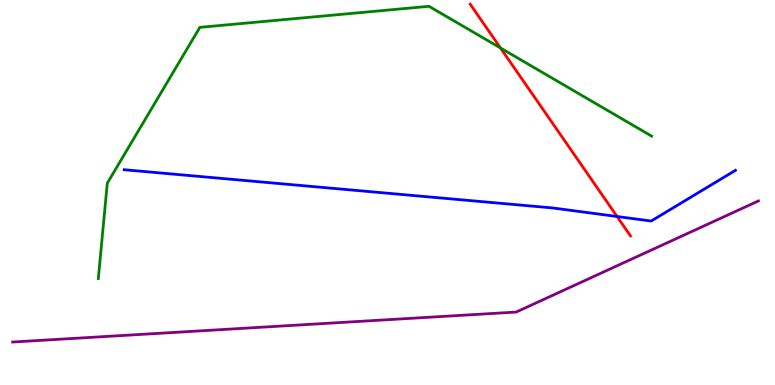[{'lines': ['blue', 'red'], 'intersections': [{'x': 7.96, 'y': 4.38}]}, {'lines': ['green', 'red'], 'intersections': [{'x': 6.46, 'y': 8.75}]}, {'lines': ['purple', 'red'], 'intersections': []}, {'lines': ['blue', 'green'], 'intersections': []}, {'lines': ['blue', 'purple'], 'intersections': []}, {'lines': ['green', 'purple'], 'intersections': []}]